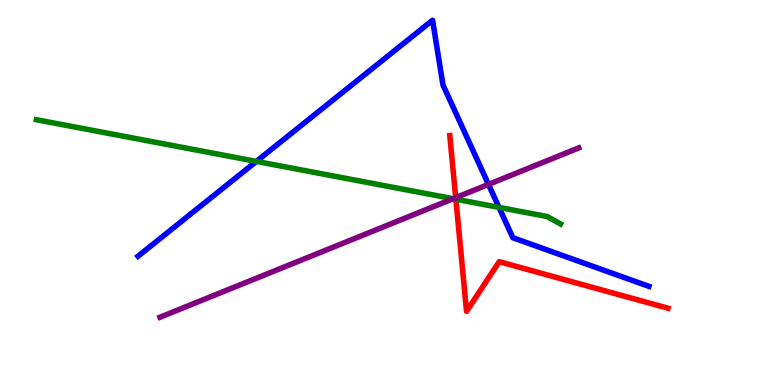[{'lines': ['blue', 'red'], 'intersections': []}, {'lines': ['green', 'red'], 'intersections': [{'x': 5.88, 'y': 4.83}]}, {'lines': ['purple', 'red'], 'intersections': [{'x': 5.88, 'y': 4.87}]}, {'lines': ['blue', 'green'], 'intersections': [{'x': 3.31, 'y': 5.81}, {'x': 6.44, 'y': 4.61}]}, {'lines': ['blue', 'purple'], 'intersections': [{'x': 6.3, 'y': 5.21}]}, {'lines': ['green', 'purple'], 'intersections': [{'x': 5.85, 'y': 4.84}]}]